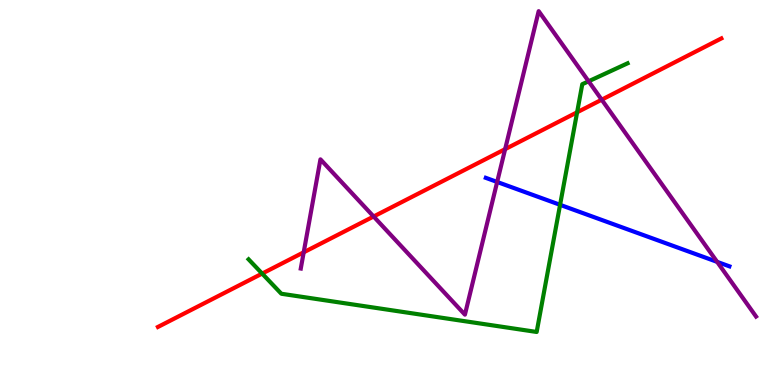[{'lines': ['blue', 'red'], 'intersections': []}, {'lines': ['green', 'red'], 'intersections': [{'x': 3.38, 'y': 2.89}, {'x': 7.45, 'y': 7.08}]}, {'lines': ['purple', 'red'], 'intersections': [{'x': 3.92, 'y': 3.45}, {'x': 4.82, 'y': 4.38}, {'x': 6.52, 'y': 6.13}, {'x': 7.76, 'y': 7.41}]}, {'lines': ['blue', 'green'], 'intersections': [{'x': 7.23, 'y': 4.68}]}, {'lines': ['blue', 'purple'], 'intersections': [{'x': 6.42, 'y': 5.27}, {'x': 9.25, 'y': 3.2}]}, {'lines': ['green', 'purple'], 'intersections': [{'x': 7.59, 'y': 7.89}]}]